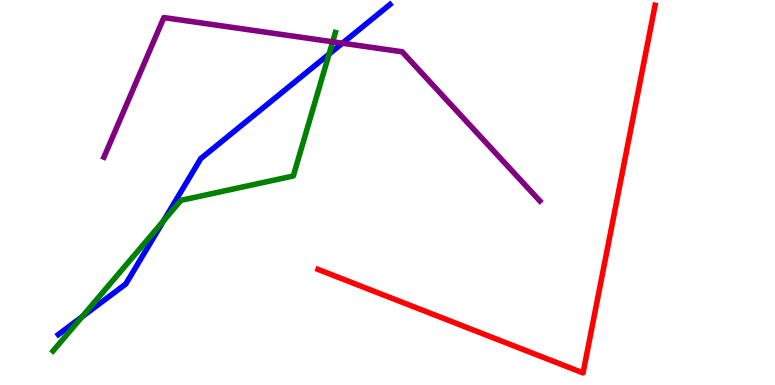[{'lines': ['blue', 'red'], 'intersections': []}, {'lines': ['green', 'red'], 'intersections': []}, {'lines': ['purple', 'red'], 'intersections': []}, {'lines': ['blue', 'green'], 'intersections': [{'x': 1.06, 'y': 1.77}, {'x': 2.11, 'y': 4.26}, {'x': 4.25, 'y': 8.6}]}, {'lines': ['blue', 'purple'], 'intersections': [{'x': 4.42, 'y': 8.88}]}, {'lines': ['green', 'purple'], 'intersections': [{'x': 4.29, 'y': 8.91}]}]